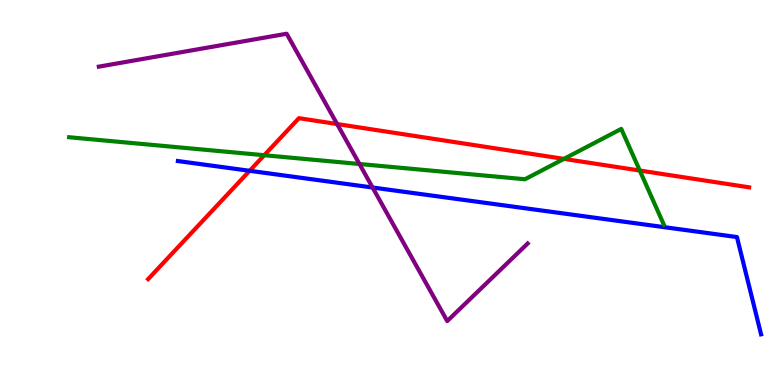[{'lines': ['blue', 'red'], 'intersections': [{'x': 3.22, 'y': 5.56}]}, {'lines': ['green', 'red'], 'intersections': [{'x': 3.41, 'y': 5.97}, {'x': 7.28, 'y': 5.87}, {'x': 8.26, 'y': 5.57}]}, {'lines': ['purple', 'red'], 'intersections': [{'x': 4.35, 'y': 6.78}]}, {'lines': ['blue', 'green'], 'intersections': []}, {'lines': ['blue', 'purple'], 'intersections': [{'x': 4.81, 'y': 5.13}]}, {'lines': ['green', 'purple'], 'intersections': [{'x': 4.64, 'y': 5.74}]}]